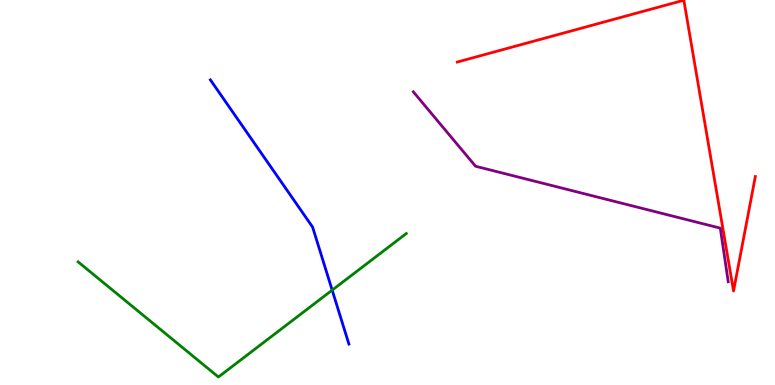[{'lines': ['blue', 'red'], 'intersections': []}, {'lines': ['green', 'red'], 'intersections': []}, {'lines': ['purple', 'red'], 'intersections': []}, {'lines': ['blue', 'green'], 'intersections': [{'x': 4.29, 'y': 2.46}]}, {'lines': ['blue', 'purple'], 'intersections': []}, {'lines': ['green', 'purple'], 'intersections': []}]